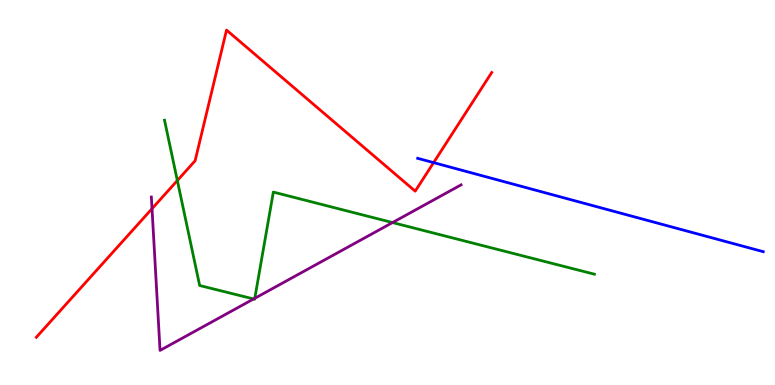[{'lines': ['blue', 'red'], 'intersections': [{'x': 5.59, 'y': 5.78}]}, {'lines': ['green', 'red'], 'intersections': [{'x': 2.29, 'y': 5.31}]}, {'lines': ['purple', 'red'], 'intersections': [{'x': 1.96, 'y': 4.58}]}, {'lines': ['blue', 'green'], 'intersections': []}, {'lines': ['blue', 'purple'], 'intersections': []}, {'lines': ['green', 'purple'], 'intersections': [{'x': 3.27, 'y': 2.23}, {'x': 3.29, 'y': 2.25}, {'x': 5.06, 'y': 4.22}]}]